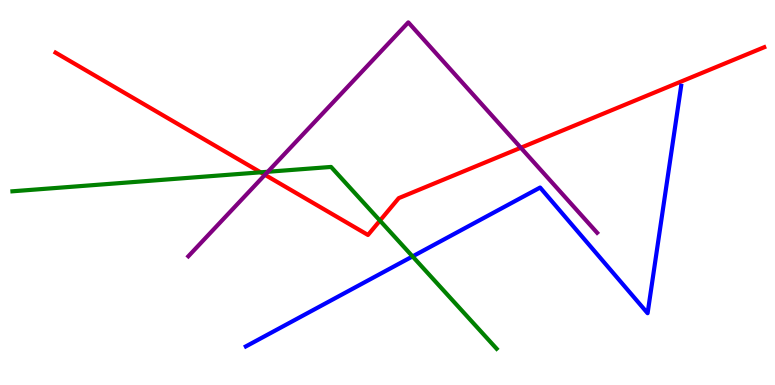[{'lines': ['blue', 'red'], 'intersections': []}, {'lines': ['green', 'red'], 'intersections': [{'x': 3.36, 'y': 5.52}, {'x': 4.9, 'y': 4.27}]}, {'lines': ['purple', 'red'], 'intersections': [{'x': 3.42, 'y': 5.46}, {'x': 6.72, 'y': 6.16}]}, {'lines': ['blue', 'green'], 'intersections': [{'x': 5.32, 'y': 3.34}]}, {'lines': ['blue', 'purple'], 'intersections': []}, {'lines': ['green', 'purple'], 'intersections': [{'x': 3.46, 'y': 5.54}]}]